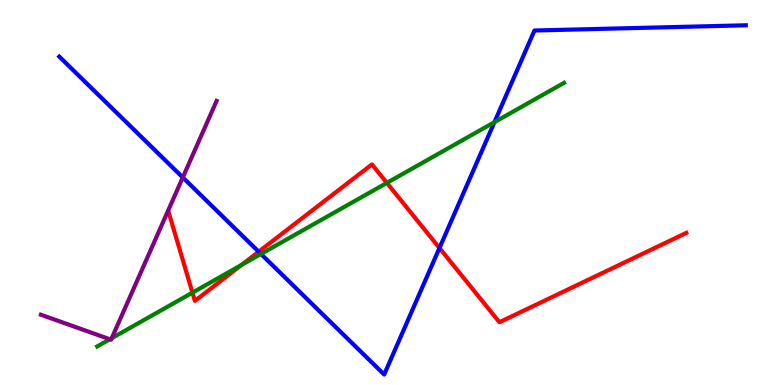[{'lines': ['blue', 'red'], 'intersections': [{'x': 3.34, 'y': 3.46}, {'x': 5.67, 'y': 3.56}]}, {'lines': ['green', 'red'], 'intersections': [{'x': 2.48, 'y': 2.4}, {'x': 3.12, 'y': 3.12}, {'x': 4.99, 'y': 5.25}]}, {'lines': ['purple', 'red'], 'intersections': []}, {'lines': ['blue', 'green'], 'intersections': [{'x': 3.37, 'y': 3.4}, {'x': 6.38, 'y': 6.83}]}, {'lines': ['blue', 'purple'], 'intersections': [{'x': 2.36, 'y': 5.39}]}, {'lines': ['green', 'purple'], 'intersections': [{'x': 1.42, 'y': 1.19}, {'x': 1.44, 'y': 1.22}]}]